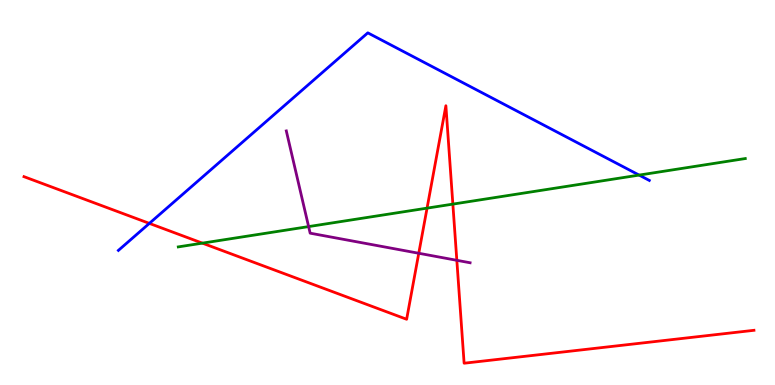[{'lines': ['blue', 'red'], 'intersections': [{'x': 1.93, 'y': 4.2}]}, {'lines': ['green', 'red'], 'intersections': [{'x': 2.61, 'y': 3.68}, {'x': 5.51, 'y': 4.59}, {'x': 5.84, 'y': 4.7}]}, {'lines': ['purple', 'red'], 'intersections': [{'x': 5.4, 'y': 3.42}, {'x': 5.89, 'y': 3.24}]}, {'lines': ['blue', 'green'], 'intersections': [{'x': 8.25, 'y': 5.45}]}, {'lines': ['blue', 'purple'], 'intersections': []}, {'lines': ['green', 'purple'], 'intersections': [{'x': 3.98, 'y': 4.11}]}]